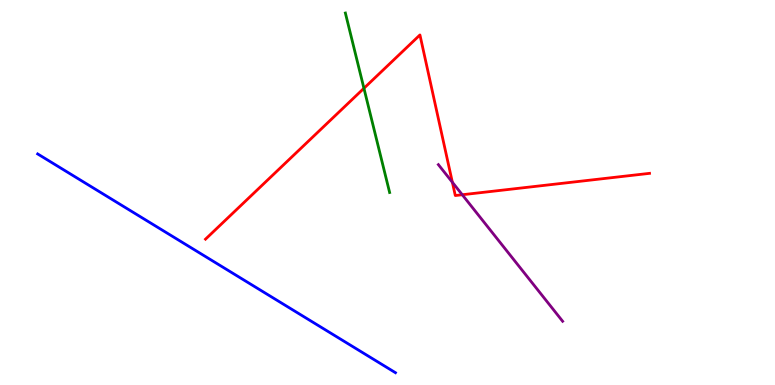[{'lines': ['blue', 'red'], 'intersections': []}, {'lines': ['green', 'red'], 'intersections': [{'x': 4.7, 'y': 7.71}]}, {'lines': ['purple', 'red'], 'intersections': [{'x': 5.84, 'y': 5.27}, {'x': 5.96, 'y': 4.94}]}, {'lines': ['blue', 'green'], 'intersections': []}, {'lines': ['blue', 'purple'], 'intersections': []}, {'lines': ['green', 'purple'], 'intersections': []}]